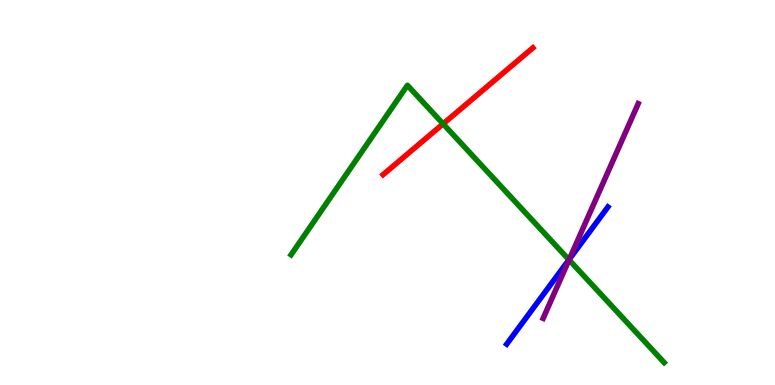[{'lines': ['blue', 'red'], 'intersections': []}, {'lines': ['green', 'red'], 'intersections': [{'x': 5.72, 'y': 6.78}]}, {'lines': ['purple', 'red'], 'intersections': []}, {'lines': ['blue', 'green'], 'intersections': [{'x': 7.34, 'y': 3.25}]}, {'lines': ['blue', 'purple'], 'intersections': [{'x': 7.35, 'y': 3.26}]}, {'lines': ['green', 'purple'], 'intersections': [{'x': 7.34, 'y': 3.25}]}]